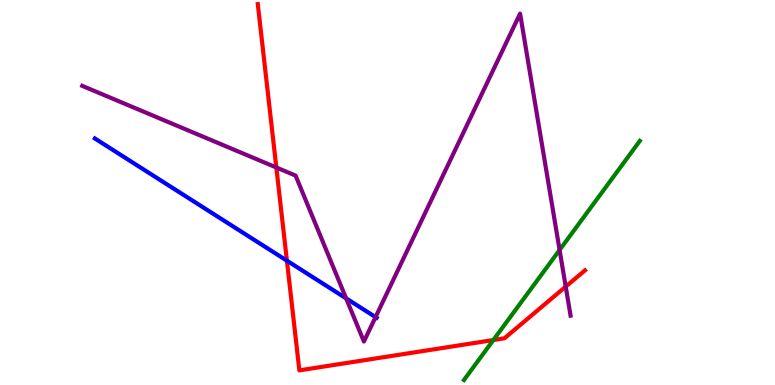[{'lines': ['blue', 'red'], 'intersections': [{'x': 3.7, 'y': 3.23}]}, {'lines': ['green', 'red'], 'intersections': [{'x': 6.37, 'y': 1.17}]}, {'lines': ['purple', 'red'], 'intersections': [{'x': 3.57, 'y': 5.65}, {'x': 7.3, 'y': 2.56}]}, {'lines': ['blue', 'green'], 'intersections': []}, {'lines': ['blue', 'purple'], 'intersections': [{'x': 4.47, 'y': 2.25}, {'x': 4.85, 'y': 1.76}]}, {'lines': ['green', 'purple'], 'intersections': [{'x': 7.22, 'y': 3.51}]}]